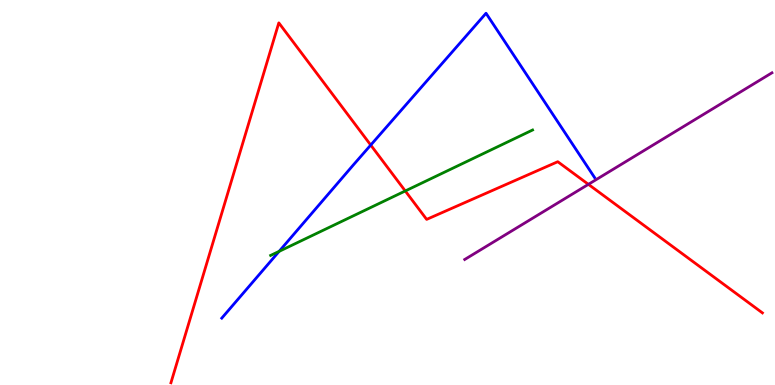[{'lines': ['blue', 'red'], 'intersections': [{'x': 4.78, 'y': 6.23}]}, {'lines': ['green', 'red'], 'intersections': [{'x': 5.23, 'y': 5.04}]}, {'lines': ['purple', 'red'], 'intersections': [{'x': 7.59, 'y': 5.21}]}, {'lines': ['blue', 'green'], 'intersections': [{'x': 3.6, 'y': 3.47}]}, {'lines': ['blue', 'purple'], 'intersections': []}, {'lines': ['green', 'purple'], 'intersections': []}]